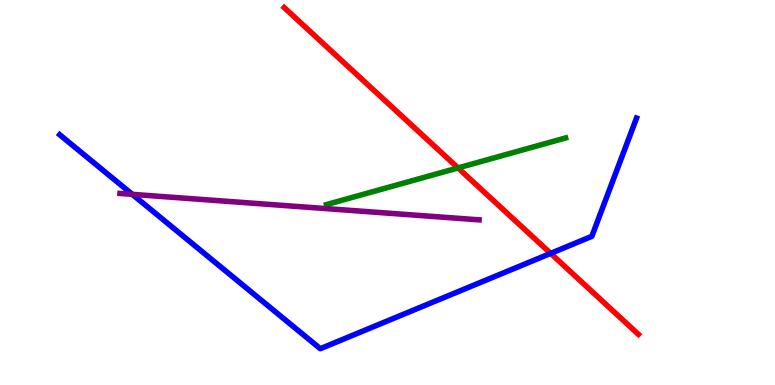[{'lines': ['blue', 'red'], 'intersections': [{'x': 7.11, 'y': 3.42}]}, {'lines': ['green', 'red'], 'intersections': [{'x': 5.91, 'y': 5.64}]}, {'lines': ['purple', 'red'], 'intersections': []}, {'lines': ['blue', 'green'], 'intersections': []}, {'lines': ['blue', 'purple'], 'intersections': [{'x': 1.71, 'y': 4.95}]}, {'lines': ['green', 'purple'], 'intersections': []}]